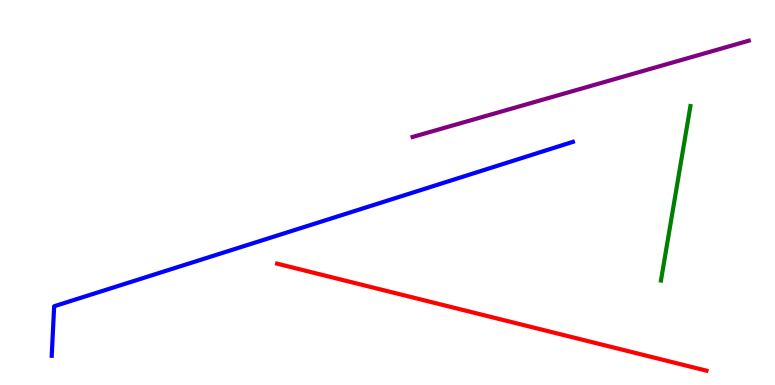[{'lines': ['blue', 'red'], 'intersections': []}, {'lines': ['green', 'red'], 'intersections': []}, {'lines': ['purple', 'red'], 'intersections': []}, {'lines': ['blue', 'green'], 'intersections': []}, {'lines': ['blue', 'purple'], 'intersections': []}, {'lines': ['green', 'purple'], 'intersections': []}]